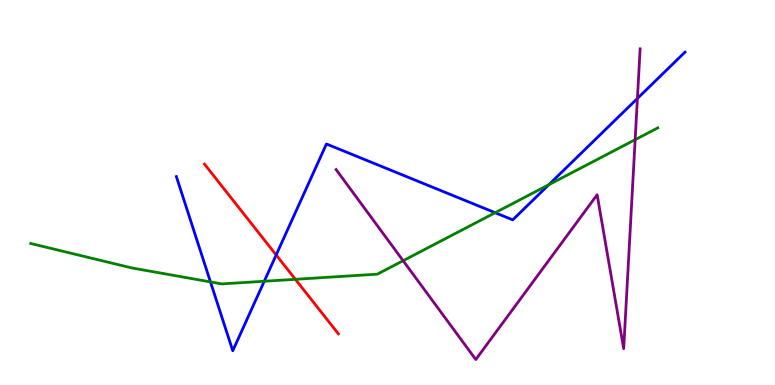[{'lines': ['blue', 'red'], 'intersections': [{'x': 3.56, 'y': 3.38}]}, {'lines': ['green', 'red'], 'intersections': [{'x': 3.81, 'y': 2.75}]}, {'lines': ['purple', 'red'], 'intersections': []}, {'lines': ['blue', 'green'], 'intersections': [{'x': 2.72, 'y': 2.68}, {'x': 3.41, 'y': 2.69}, {'x': 6.39, 'y': 4.48}, {'x': 7.08, 'y': 5.2}]}, {'lines': ['blue', 'purple'], 'intersections': [{'x': 8.22, 'y': 7.44}]}, {'lines': ['green', 'purple'], 'intersections': [{'x': 5.2, 'y': 3.23}, {'x': 8.2, 'y': 6.37}]}]